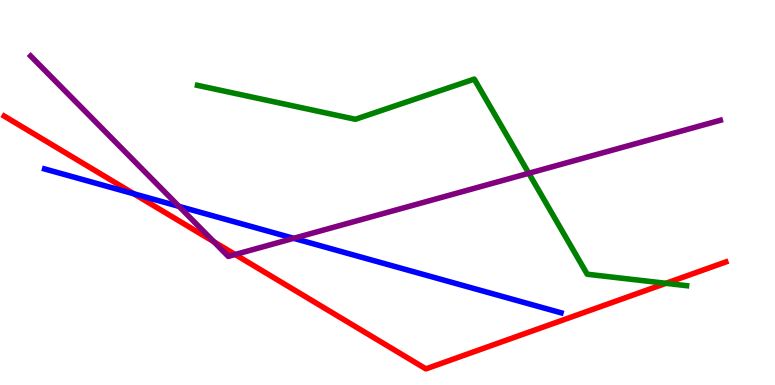[{'lines': ['blue', 'red'], 'intersections': [{'x': 1.73, 'y': 4.97}]}, {'lines': ['green', 'red'], 'intersections': [{'x': 8.59, 'y': 2.64}]}, {'lines': ['purple', 'red'], 'intersections': [{'x': 2.76, 'y': 3.72}, {'x': 3.03, 'y': 3.39}]}, {'lines': ['blue', 'green'], 'intersections': []}, {'lines': ['blue', 'purple'], 'intersections': [{'x': 2.31, 'y': 4.64}, {'x': 3.79, 'y': 3.81}]}, {'lines': ['green', 'purple'], 'intersections': [{'x': 6.82, 'y': 5.5}]}]